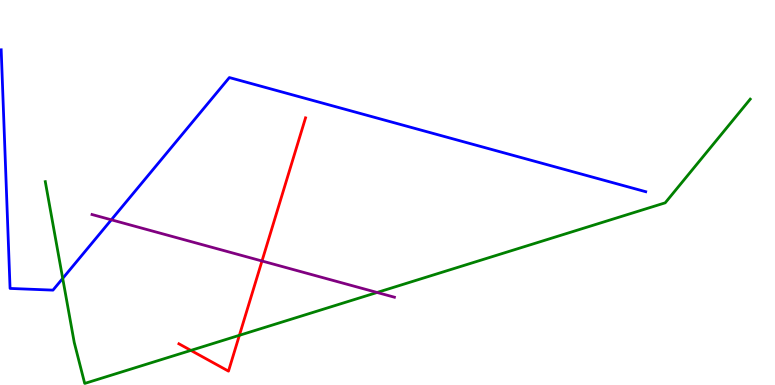[{'lines': ['blue', 'red'], 'intersections': []}, {'lines': ['green', 'red'], 'intersections': [{'x': 2.46, 'y': 0.899}, {'x': 3.09, 'y': 1.29}]}, {'lines': ['purple', 'red'], 'intersections': [{'x': 3.38, 'y': 3.22}]}, {'lines': ['blue', 'green'], 'intersections': [{'x': 0.809, 'y': 2.77}]}, {'lines': ['blue', 'purple'], 'intersections': [{'x': 1.44, 'y': 4.29}]}, {'lines': ['green', 'purple'], 'intersections': [{'x': 4.87, 'y': 2.4}]}]